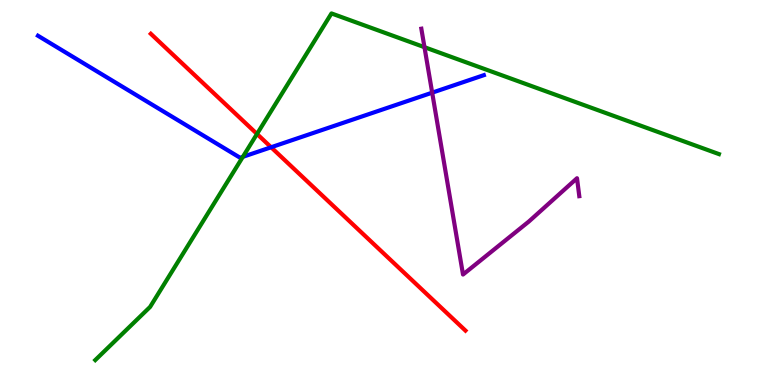[{'lines': ['blue', 'red'], 'intersections': [{'x': 3.5, 'y': 6.18}]}, {'lines': ['green', 'red'], 'intersections': [{'x': 3.32, 'y': 6.52}]}, {'lines': ['purple', 'red'], 'intersections': []}, {'lines': ['blue', 'green'], 'intersections': [{'x': 3.13, 'y': 5.93}]}, {'lines': ['blue', 'purple'], 'intersections': [{'x': 5.58, 'y': 7.59}]}, {'lines': ['green', 'purple'], 'intersections': [{'x': 5.48, 'y': 8.77}]}]